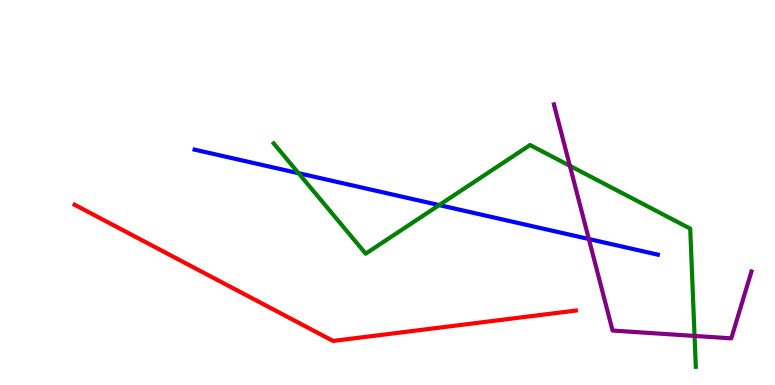[{'lines': ['blue', 'red'], 'intersections': []}, {'lines': ['green', 'red'], 'intersections': []}, {'lines': ['purple', 'red'], 'intersections': []}, {'lines': ['blue', 'green'], 'intersections': [{'x': 3.85, 'y': 5.5}, {'x': 5.67, 'y': 4.67}]}, {'lines': ['blue', 'purple'], 'intersections': [{'x': 7.6, 'y': 3.79}]}, {'lines': ['green', 'purple'], 'intersections': [{'x': 7.35, 'y': 5.69}, {'x': 8.96, 'y': 1.27}]}]